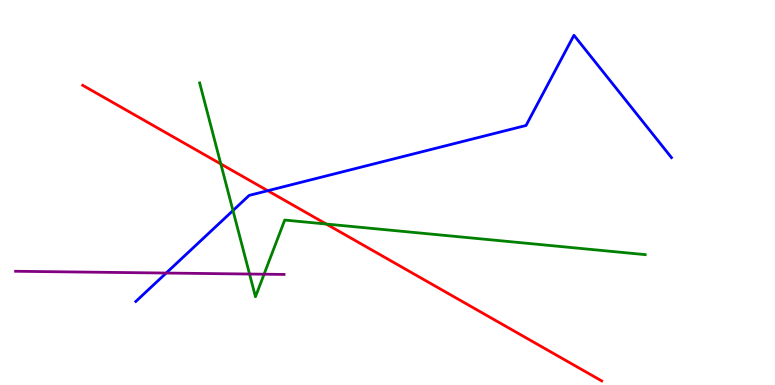[{'lines': ['blue', 'red'], 'intersections': [{'x': 3.45, 'y': 5.05}]}, {'lines': ['green', 'red'], 'intersections': [{'x': 2.85, 'y': 5.74}, {'x': 4.21, 'y': 4.18}]}, {'lines': ['purple', 'red'], 'intersections': []}, {'lines': ['blue', 'green'], 'intersections': [{'x': 3.01, 'y': 4.53}]}, {'lines': ['blue', 'purple'], 'intersections': [{'x': 2.14, 'y': 2.91}]}, {'lines': ['green', 'purple'], 'intersections': [{'x': 3.22, 'y': 2.88}, {'x': 3.41, 'y': 2.88}]}]